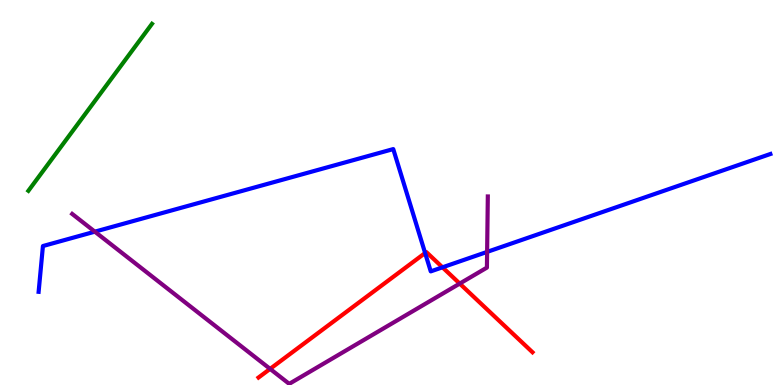[{'lines': ['blue', 'red'], 'intersections': [{'x': 5.49, 'y': 3.43}, {'x': 5.71, 'y': 3.06}]}, {'lines': ['green', 'red'], 'intersections': []}, {'lines': ['purple', 'red'], 'intersections': [{'x': 3.49, 'y': 0.419}, {'x': 5.93, 'y': 2.63}]}, {'lines': ['blue', 'green'], 'intersections': []}, {'lines': ['blue', 'purple'], 'intersections': [{'x': 1.22, 'y': 3.98}, {'x': 6.29, 'y': 3.46}]}, {'lines': ['green', 'purple'], 'intersections': []}]